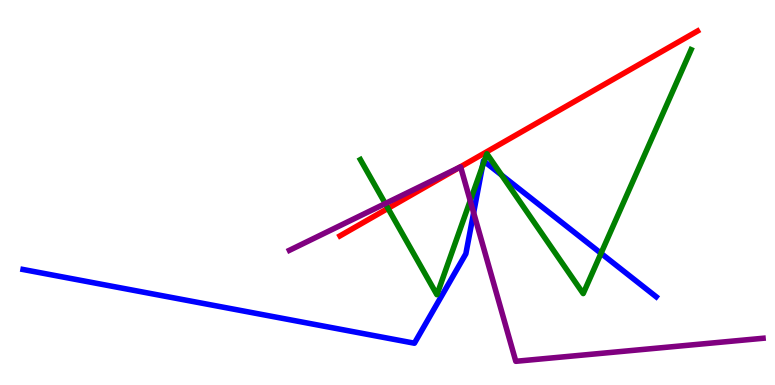[{'lines': ['blue', 'red'], 'intersections': []}, {'lines': ['green', 'red'], 'intersections': [{'x': 5.01, 'y': 4.59}]}, {'lines': ['purple', 'red'], 'intersections': [{'x': 5.93, 'y': 5.66}]}, {'lines': ['blue', 'green'], 'intersections': [{'x': 6.23, 'y': 5.68}, {'x': 6.25, 'y': 5.81}, {'x': 6.47, 'y': 5.45}, {'x': 7.75, 'y': 3.42}]}, {'lines': ['blue', 'purple'], 'intersections': [{'x': 6.11, 'y': 4.47}]}, {'lines': ['green', 'purple'], 'intersections': [{'x': 4.97, 'y': 4.71}, {'x': 6.07, 'y': 4.79}]}]